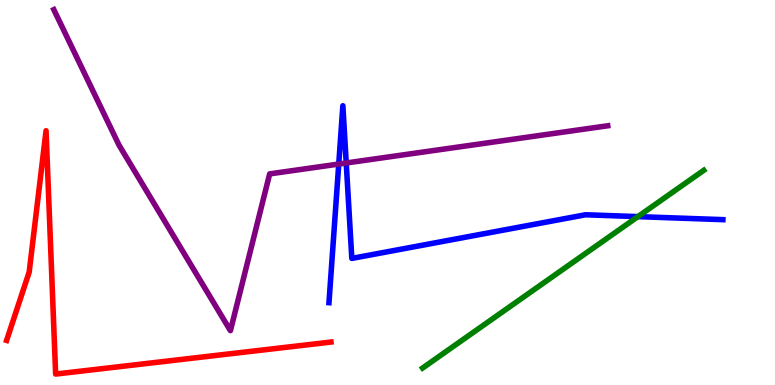[{'lines': ['blue', 'red'], 'intersections': []}, {'lines': ['green', 'red'], 'intersections': []}, {'lines': ['purple', 'red'], 'intersections': []}, {'lines': ['blue', 'green'], 'intersections': [{'x': 8.23, 'y': 4.37}]}, {'lines': ['blue', 'purple'], 'intersections': [{'x': 4.37, 'y': 5.74}, {'x': 4.47, 'y': 5.77}]}, {'lines': ['green', 'purple'], 'intersections': []}]